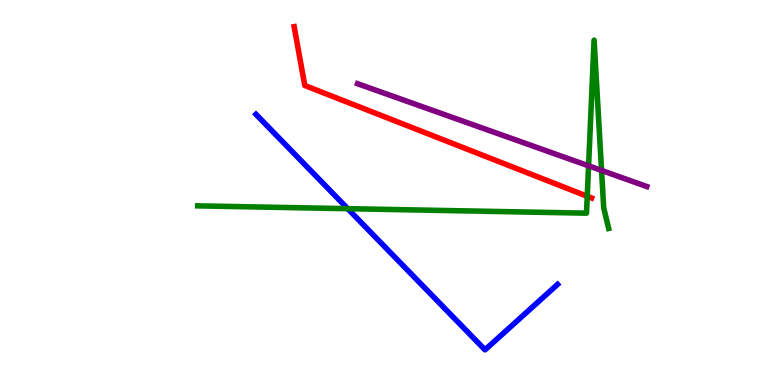[{'lines': ['blue', 'red'], 'intersections': []}, {'lines': ['green', 'red'], 'intersections': [{'x': 7.58, 'y': 4.9}]}, {'lines': ['purple', 'red'], 'intersections': []}, {'lines': ['blue', 'green'], 'intersections': [{'x': 4.49, 'y': 4.58}]}, {'lines': ['blue', 'purple'], 'intersections': []}, {'lines': ['green', 'purple'], 'intersections': [{'x': 7.59, 'y': 5.69}, {'x': 7.76, 'y': 5.57}]}]